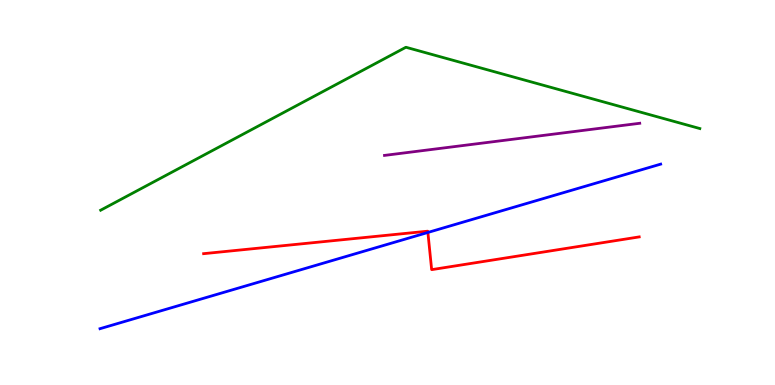[{'lines': ['blue', 'red'], 'intersections': [{'x': 5.52, 'y': 3.96}]}, {'lines': ['green', 'red'], 'intersections': []}, {'lines': ['purple', 'red'], 'intersections': []}, {'lines': ['blue', 'green'], 'intersections': []}, {'lines': ['blue', 'purple'], 'intersections': []}, {'lines': ['green', 'purple'], 'intersections': []}]